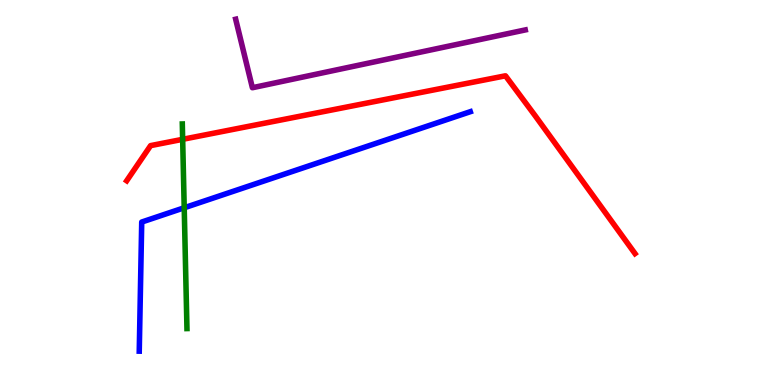[{'lines': ['blue', 'red'], 'intersections': []}, {'lines': ['green', 'red'], 'intersections': [{'x': 2.36, 'y': 6.38}]}, {'lines': ['purple', 'red'], 'intersections': []}, {'lines': ['blue', 'green'], 'intersections': [{'x': 2.38, 'y': 4.6}]}, {'lines': ['blue', 'purple'], 'intersections': []}, {'lines': ['green', 'purple'], 'intersections': []}]